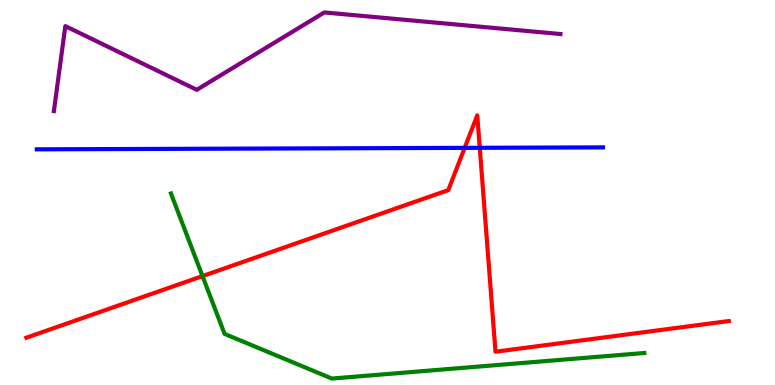[{'lines': ['blue', 'red'], 'intersections': [{'x': 6.0, 'y': 6.16}, {'x': 6.19, 'y': 6.16}]}, {'lines': ['green', 'red'], 'intersections': [{'x': 2.61, 'y': 2.83}]}, {'lines': ['purple', 'red'], 'intersections': []}, {'lines': ['blue', 'green'], 'intersections': []}, {'lines': ['blue', 'purple'], 'intersections': []}, {'lines': ['green', 'purple'], 'intersections': []}]